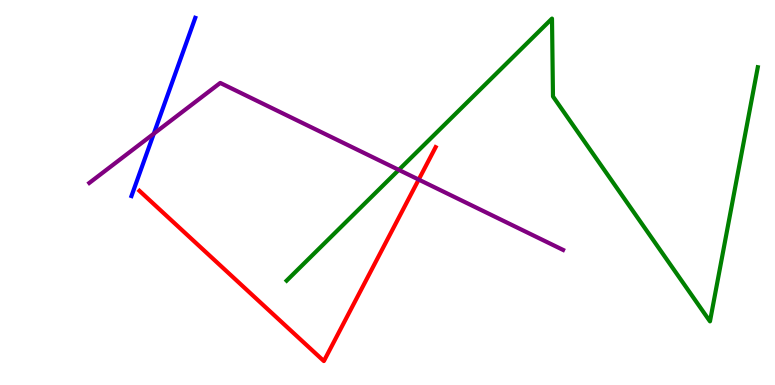[{'lines': ['blue', 'red'], 'intersections': []}, {'lines': ['green', 'red'], 'intersections': []}, {'lines': ['purple', 'red'], 'intersections': [{'x': 5.4, 'y': 5.34}]}, {'lines': ['blue', 'green'], 'intersections': []}, {'lines': ['blue', 'purple'], 'intersections': [{'x': 1.98, 'y': 6.53}]}, {'lines': ['green', 'purple'], 'intersections': [{'x': 5.15, 'y': 5.59}]}]